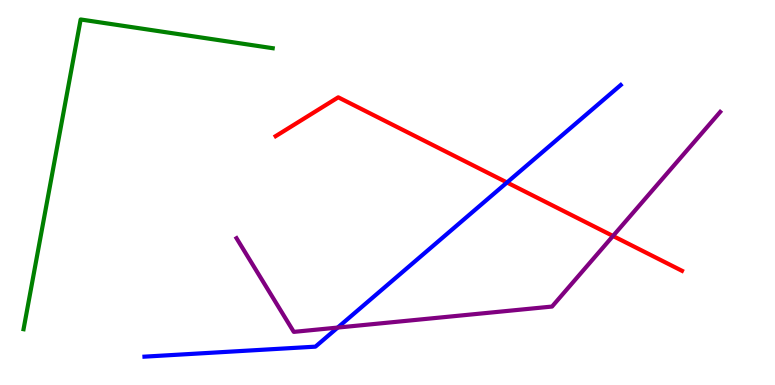[{'lines': ['blue', 'red'], 'intersections': [{'x': 6.54, 'y': 5.26}]}, {'lines': ['green', 'red'], 'intersections': []}, {'lines': ['purple', 'red'], 'intersections': [{'x': 7.91, 'y': 3.87}]}, {'lines': ['blue', 'green'], 'intersections': []}, {'lines': ['blue', 'purple'], 'intersections': [{'x': 4.36, 'y': 1.49}]}, {'lines': ['green', 'purple'], 'intersections': []}]